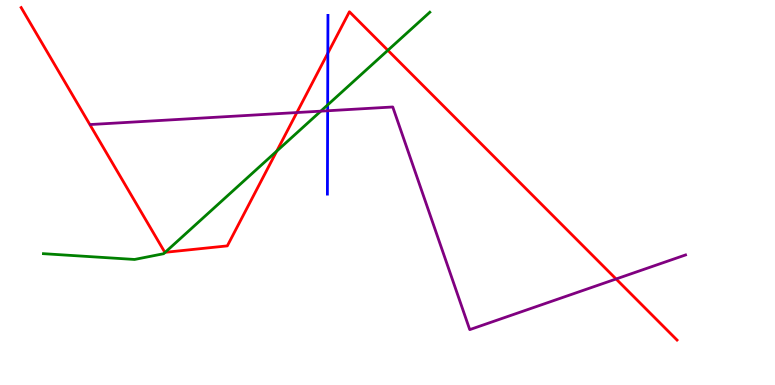[{'lines': ['blue', 'red'], 'intersections': [{'x': 4.23, 'y': 8.62}]}, {'lines': ['green', 'red'], 'intersections': [{'x': 2.13, 'y': 3.45}, {'x': 3.57, 'y': 6.08}, {'x': 5.0, 'y': 8.69}]}, {'lines': ['purple', 'red'], 'intersections': [{'x': 3.83, 'y': 7.08}, {'x': 7.95, 'y': 2.75}]}, {'lines': ['blue', 'green'], 'intersections': [{'x': 4.23, 'y': 7.28}]}, {'lines': ['blue', 'purple'], 'intersections': [{'x': 4.23, 'y': 7.12}]}, {'lines': ['green', 'purple'], 'intersections': [{'x': 4.14, 'y': 7.11}]}]